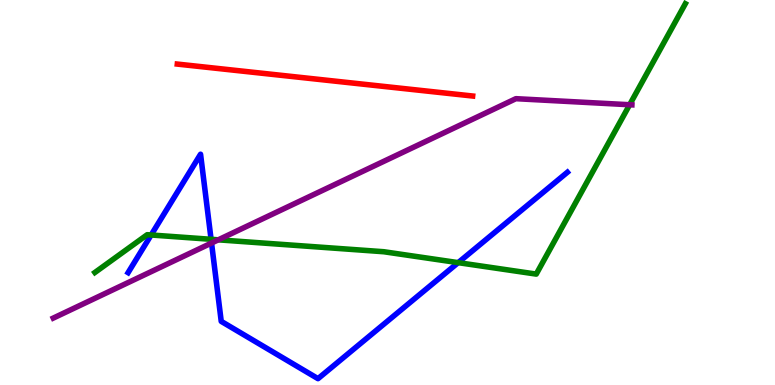[{'lines': ['blue', 'red'], 'intersections': []}, {'lines': ['green', 'red'], 'intersections': []}, {'lines': ['purple', 'red'], 'intersections': []}, {'lines': ['blue', 'green'], 'intersections': [{'x': 1.95, 'y': 3.9}, {'x': 2.72, 'y': 3.78}, {'x': 5.91, 'y': 3.18}]}, {'lines': ['blue', 'purple'], 'intersections': [{'x': 2.73, 'y': 3.69}]}, {'lines': ['green', 'purple'], 'intersections': [{'x': 2.82, 'y': 3.77}, {'x': 8.12, 'y': 7.28}]}]